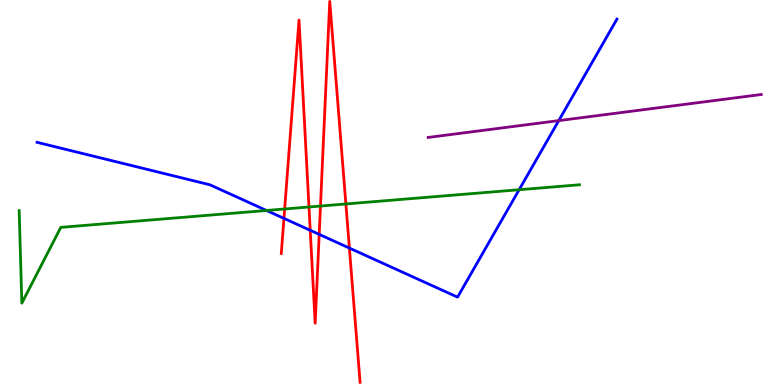[{'lines': ['blue', 'red'], 'intersections': [{'x': 3.66, 'y': 4.33}, {'x': 4.0, 'y': 4.02}, {'x': 4.12, 'y': 3.91}, {'x': 4.51, 'y': 3.56}]}, {'lines': ['green', 'red'], 'intersections': [{'x': 3.67, 'y': 4.57}, {'x': 3.99, 'y': 4.62}, {'x': 4.14, 'y': 4.65}, {'x': 4.46, 'y': 4.7}]}, {'lines': ['purple', 'red'], 'intersections': []}, {'lines': ['blue', 'green'], 'intersections': [{'x': 3.44, 'y': 4.53}, {'x': 6.7, 'y': 5.07}]}, {'lines': ['blue', 'purple'], 'intersections': [{'x': 7.21, 'y': 6.87}]}, {'lines': ['green', 'purple'], 'intersections': []}]